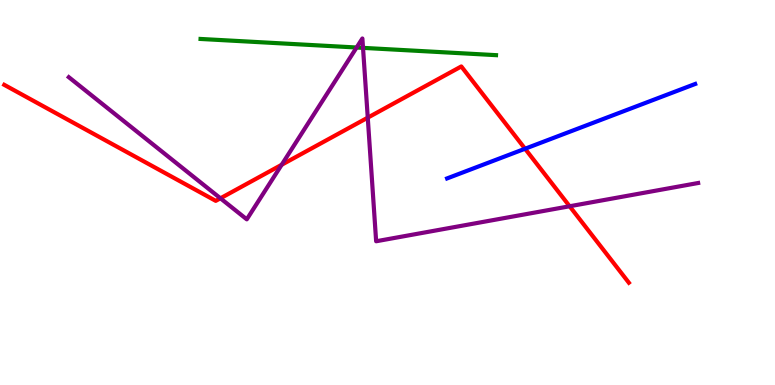[{'lines': ['blue', 'red'], 'intersections': [{'x': 6.77, 'y': 6.14}]}, {'lines': ['green', 'red'], 'intersections': []}, {'lines': ['purple', 'red'], 'intersections': [{'x': 2.84, 'y': 4.85}, {'x': 3.63, 'y': 5.72}, {'x': 4.75, 'y': 6.94}, {'x': 7.35, 'y': 4.64}]}, {'lines': ['blue', 'green'], 'intersections': []}, {'lines': ['blue', 'purple'], 'intersections': []}, {'lines': ['green', 'purple'], 'intersections': [{'x': 4.6, 'y': 8.77}, {'x': 4.68, 'y': 8.76}]}]